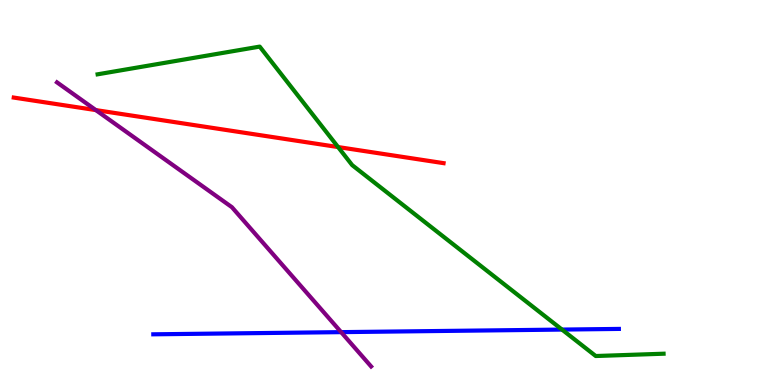[{'lines': ['blue', 'red'], 'intersections': []}, {'lines': ['green', 'red'], 'intersections': [{'x': 4.36, 'y': 6.18}]}, {'lines': ['purple', 'red'], 'intersections': [{'x': 1.24, 'y': 7.14}]}, {'lines': ['blue', 'green'], 'intersections': [{'x': 7.25, 'y': 1.44}]}, {'lines': ['blue', 'purple'], 'intersections': [{'x': 4.4, 'y': 1.37}]}, {'lines': ['green', 'purple'], 'intersections': []}]